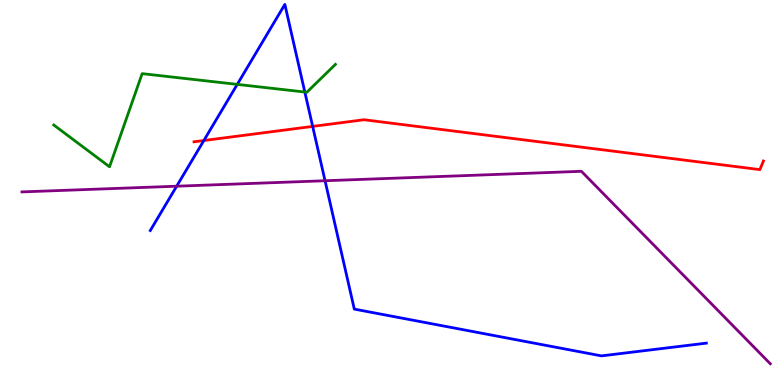[{'lines': ['blue', 'red'], 'intersections': [{'x': 2.63, 'y': 6.35}, {'x': 4.03, 'y': 6.72}]}, {'lines': ['green', 'red'], 'intersections': []}, {'lines': ['purple', 'red'], 'intersections': []}, {'lines': ['blue', 'green'], 'intersections': [{'x': 3.06, 'y': 7.81}, {'x': 3.93, 'y': 7.61}]}, {'lines': ['blue', 'purple'], 'intersections': [{'x': 2.28, 'y': 5.16}, {'x': 4.19, 'y': 5.31}]}, {'lines': ['green', 'purple'], 'intersections': []}]